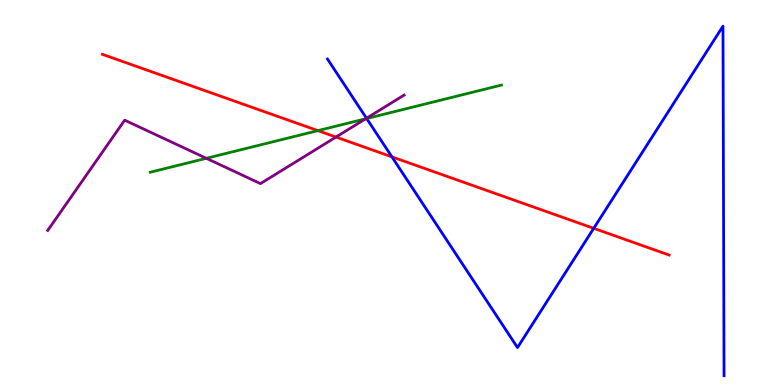[{'lines': ['blue', 'red'], 'intersections': [{'x': 5.06, 'y': 5.93}, {'x': 7.66, 'y': 4.07}]}, {'lines': ['green', 'red'], 'intersections': [{'x': 4.1, 'y': 6.61}]}, {'lines': ['purple', 'red'], 'intersections': [{'x': 4.34, 'y': 6.44}]}, {'lines': ['blue', 'green'], 'intersections': [{'x': 4.73, 'y': 6.92}]}, {'lines': ['blue', 'purple'], 'intersections': [{'x': 4.73, 'y': 6.93}]}, {'lines': ['green', 'purple'], 'intersections': [{'x': 2.66, 'y': 5.89}, {'x': 4.72, 'y': 6.91}]}]